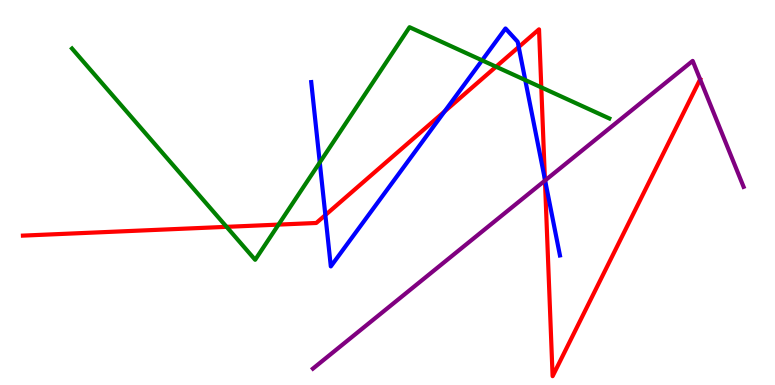[{'lines': ['blue', 'red'], 'intersections': [{'x': 4.2, 'y': 4.41}, {'x': 5.74, 'y': 7.11}, {'x': 6.69, 'y': 8.78}, {'x': 7.03, 'y': 5.34}]}, {'lines': ['green', 'red'], 'intersections': [{'x': 2.92, 'y': 4.11}, {'x': 3.59, 'y': 4.17}, {'x': 6.4, 'y': 8.27}, {'x': 6.98, 'y': 7.73}]}, {'lines': ['purple', 'red'], 'intersections': [{'x': 7.03, 'y': 5.31}, {'x': 9.03, 'y': 7.94}]}, {'lines': ['blue', 'green'], 'intersections': [{'x': 4.13, 'y': 5.78}, {'x': 6.22, 'y': 8.43}, {'x': 6.78, 'y': 7.92}]}, {'lines': ['blue', 'purple'], 'intersections': [{'x': 7.03, 'y': 5.31}]}, {'lines': ['green', 'purple'], 'intersections': []}]